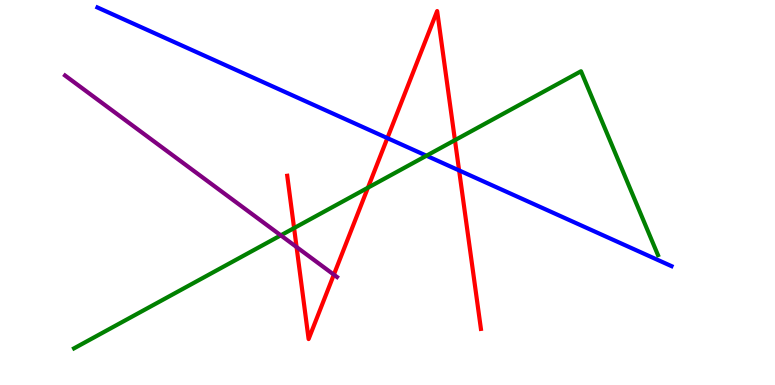[{'lines': ['blue', 'red'], 'intersections': [{'x': 5.0, 'y': 6.41}, {'x': 5.92, 'y': 5.57}]}, {'lines': ['green', 'red'], 'intersections': [{'x': 3.79, 'y': 4.08}, {'x': 4.75, 'y': 5.12}, {'x': 5.87, 'y': 6.36}]}, {'lines': ['purple', 'red'], 'intersections': [{'x': 3.83, 'y': 3.58}, {'x': 4.31, 'y': 2.87}]}, {'lines': ['blue', 'green'], 'intersections': [{'x': 5.5, 'y': 5.96}]}, {'lines': ['blue', 'purple'], 'intersections': []}, {'lines': ['green', 'purple'], 'intersections': [{'x': 3.62, 'y': 3.89}]}]